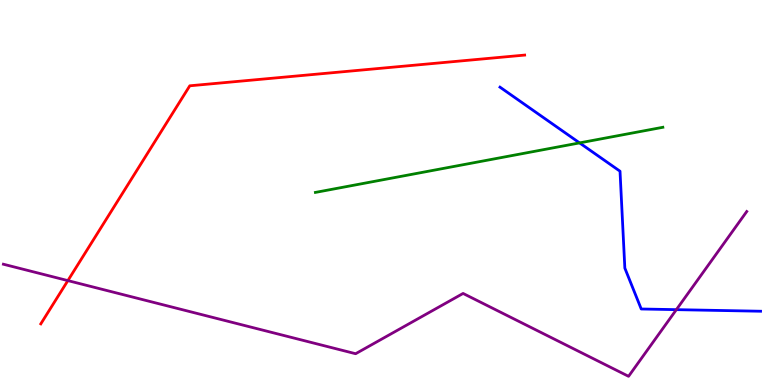[{'lines': ['blue', 'red'], 'intersections': []}, {'lines': ['green', 'red'], 'intersections': []}, {'lines': ['purple', 'red'], 'intersections': [{'x': 0.876, 'y': 2.71}]}, {'lines': ['blue', 'green'], 'intersections': [{'x': 7.48, 'y': 6.29}]}, {'lines': ['blue', 'purple'], 'intersections': [{'x': 8.73, 'y': 1.96}]}, {'lines': ['green', 'purple'], 'intersections': []}]